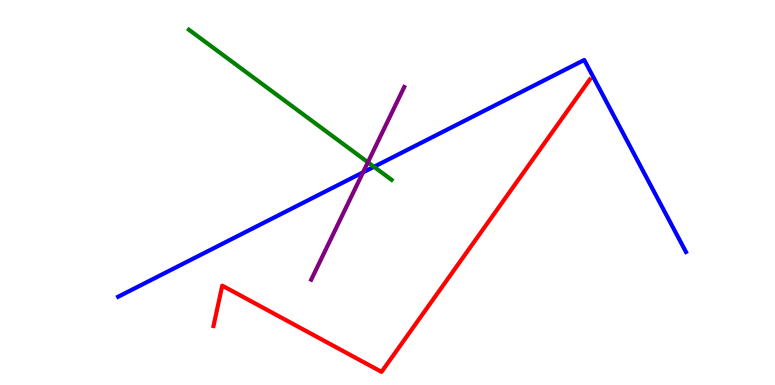[{'lines': ['blue', 'red'], 'intersections': []}, {'lines': ['green', 'red'], 'intersections': []}, {'lines': ['purple', 'red'], 'intersections': []}, {'lines': ['blue', 'green'], 'intersections': [{'x': 4.83, 'y': 5.67}]}, {'lines': ['blue', 'purple'], 'intersections': [{'x': 4.68, 'y': 5.52}]}, {'lines': ['green', 'purple'], 'intersections': [{'x': 4.75, 'y': 5.79}]}]